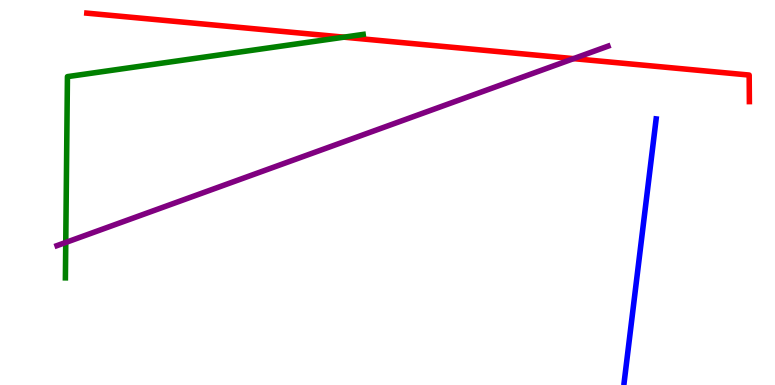[{'lines': ['blue', 'red'], 'intersections': []}, {'lines': ['green', 'red'], 'intersections': [{'x': 4.44, 'y': 9.03}]}, {'lines': ['purple', 'red'], 'intersections': [{'x': 7.4, 'y': 8.48}]}, {'lines': ['blue', 'green'], 'intersections': []}, {'lines': ['blue', 'purple'], 'intersections': []}, {'lines': ['green', 'purple'], 'intersections': [{'x': 0.848, 'y': 3.7}]}]